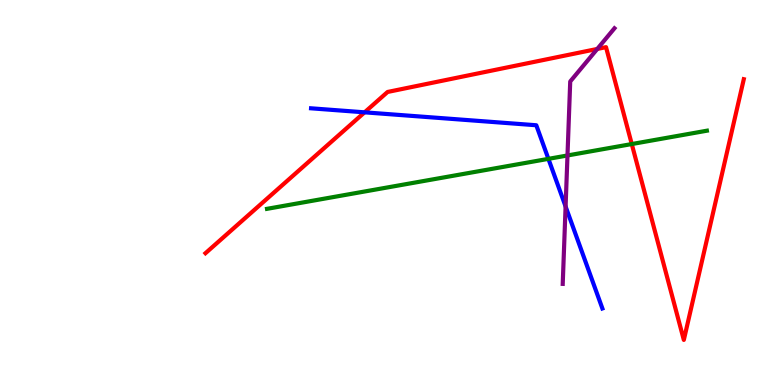[{'lines': ['blue', 'red'], 'intersections': [{'x': 4.7, 'y': 7.08}]}, {'lines': ['green', 'red'], 'intersections': [{'x': 8.15, 'y': 6.26}]}, {'lines': ['purple', 'red'], 'intersections': [{'x': 7.71, 'y': 8.73}]}, {'lines': ['blue', 'green'], 'intersections': [{'x': 7.08, 'y': 5.87}]}, {'lines': ['blue', 'purple'], 'intersections': [{'x': 7.3, 'y': 4.64}]}, {'lines': ['green', 'purple'], 'intersections': [{'x': 7.32, 'y': 5.96}]}]